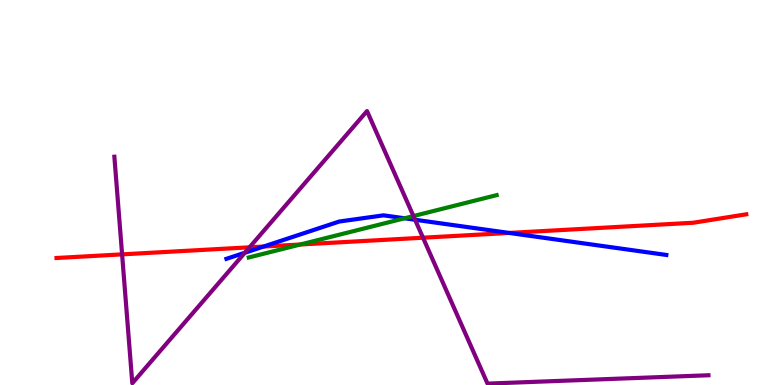[{'lines': ['blue', 'red'], 'intersections': [{'x': 3.4, 'y': 3.6}, {'x': 6.57, 'y': 3.95}]}, {'lines': ['green', 'red'], 'intersections': [{'x': 3.88, 'y': 3.65}]}, {'lines': ['purple', 'red'], 'intersections': [{'x': 1.58, 'y': 3.39}, {'x': 3.22, 'y': 3.58}, {'x': 5.46, 'y': 3.83}]}, {'lines': ['blue', 'green'], 'intersections': [{'x': 5.22, 'y': 4.33}]}, {'lines': ['blue', 'purple'], 'intersections': [{'x': 3.16, 'y': 3.44}, {'x': 5.36, 'y': 4.29}]}, {'lines': ['green', 'purple'], 'intersections': [{'x': 5.33, 'y': 4.39}]}]